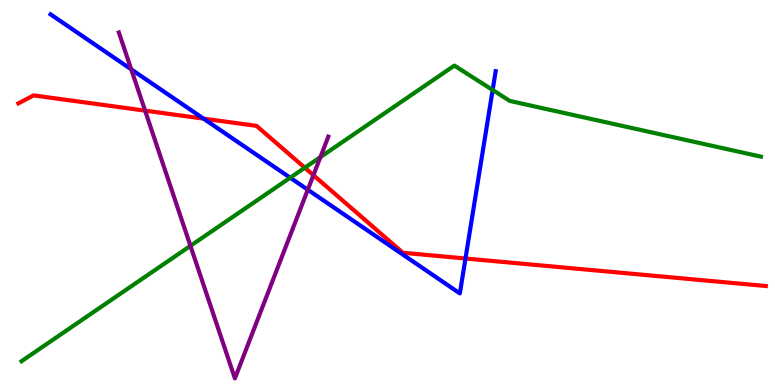[{'lines': ['blue', 'red'], 'intersections': [{'x': 2.63, 'y': 6.92}, {'x': 6.01, 'y': 3.29}]}, {'lines': ['green', 'red'], 'intersections': [{'x': 3.93, 'y': 5.64}]}, {'lines': ['purple', 'red'], 'intersections': [{'x': 1.87, 'y': 7.13}, {'x': 4.04, 'y': 5.45}]}, {'lines': ['blue', 'green'], 'intersections': [{'x': 3.74, 'y': 5.38}, {'x': 6.36, 'y': 7.66}]}, {'lines': ['blue', 'purple'], 'intersections': [{'x': 1.69, 'y': 8.2}, {'x': 3.97, 'y': 5.07}]}, {'lines': ['green', 'purple'], 'intersections': [{'x': 2.46, 'y': 3.61}, {'x': 4.13, 'y': 5.92}]}]